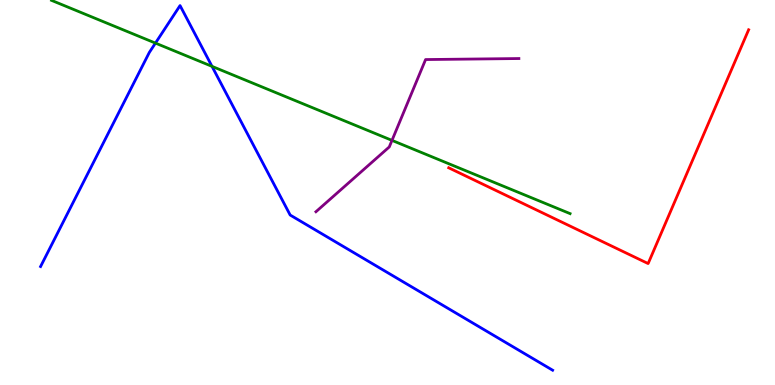[{'lines': ['blue', 'red'], 'intersections': []}, {'lines': ['green', 'red'], 'intersections': []}, {'lines': ['purple', 'red'], 'intersections': []}, {'lines': ['blue', 'green'], 'intersections': [{'x': 2.01, 'y': 8.88}, {'x': 2.74, 'y': 8.28}]}, {'lines': ['blue', 'purple'], 'intersections': []}, {'lines': ['green', 'purple'], 'intersections': [{'x': 5.06, 'y': 6.35}]}]